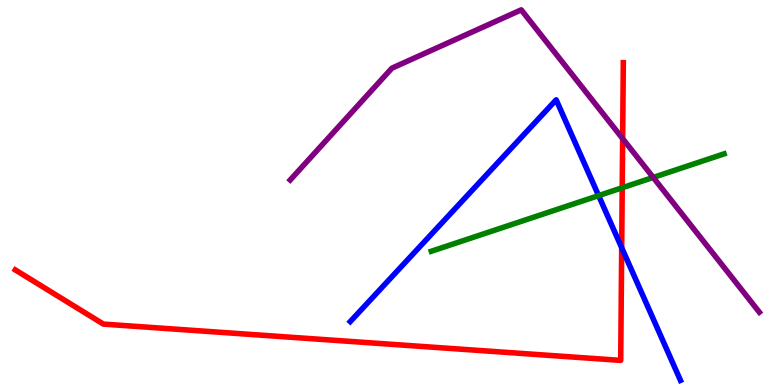[{'lines': ['blue', 'red'], 'intersections': [{'x': 8.02, 'y': 3.57}]}, {'lines': ['green', 'red'], 'intersections': [{'x': 8.03, 'y': 5.12}]}, {'lines': ['purple', 'red'], 'intersections': [{'x': 8.03, 'y': 6.4}]}, {'lines': ['blue', 'green'], 'intersections': [{'x': 7.72, 'y': 4.92}]}, {'lines': ['blue', 'purple'], 'intersections': []}, {'lines': ['green', 'purple'], 'intersections': [{'x': 8.43, 'y': 5.39}]}]